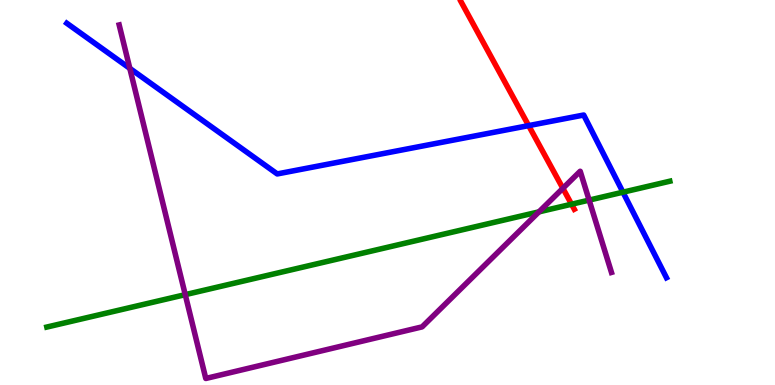[{'lines': ['blue', 'red'], 'intersections': [{'x': 6.82, 'y': 6.74}]}, {'lines': ['green', 'red'], 'intersections': [{'x': 7.37, 'y': 4.7}]}, {'lines': ['purple', 'red'], 'intersections': [{'x': 7.26, 'y': 5.11}]}, {'lines': ['blue', 'green'], 'intersections': [{'x': 8.04, 'y': 5.01}]}, {'lines': ['blue', 'purple'], 'intersections': [{'x': 1.68, 'y': 8.22}]}, {'lines': ['green', 'purple'], 'intersections': [{'x': 2.39, 'y': 2.35}, {'x': 6.95, 'y': 4.5}, {'x': 7.6, 'y': 4.8}]}]